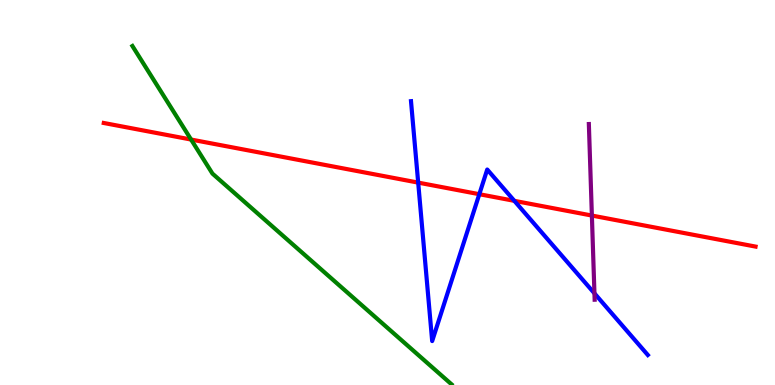[{'lines': ['blue', 'red'], 'intersections': [{'x': 5.4, 'y': 5.26}, {'x': 6.18, 'y': 4.96}, {'x': 6.64, 'y': 4.78}]}, {'lines': ['green', 'red'], 'intersections': [{'x': 2.47, 'y': 6.38}]}, {'lines': ['purple', 'red'], 'intersections': [{'x': 7.64, 'y': 4.4}]}, {'lines': ['blue', 'green'], 'intersections': []}, {'lines': ['blue', 'purple'], 'intersections': [{'x': 7.67, 'y': 2.38}]}, {'lines': ['green', 'purple'], 'intersections': []}]